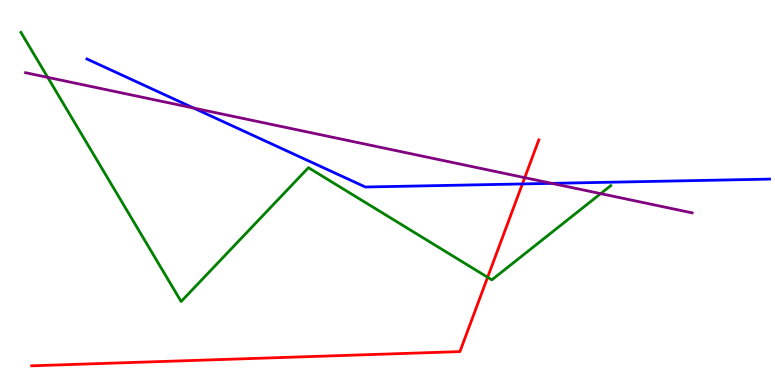[{'lines': ['blue', 'red'], 'intersections': [{'x': 6.74, 'y': 5.22}]}, {'lines': ['green', 'red'], 'intersections': [{'x': 6.29, 'y': 2.8}]}, {'lines': ['purple', 'red'], 'intersections': [{'x': 6.77, 'y': 5.39}]}, {'lines': ['blue', 'green'], 'intersections': []}, {'lines': ['blue', 'purple'], 'intersections': [{'x': 2.5, 'y': 7.19}, {'x': 7.12, 'y': 5.24}]}, {'lines': ['green', 'purple'], 'intersections': [{'x': 0.616, 'y': 7.99}, {'x': 7.75, 'y': 4.97}]}]